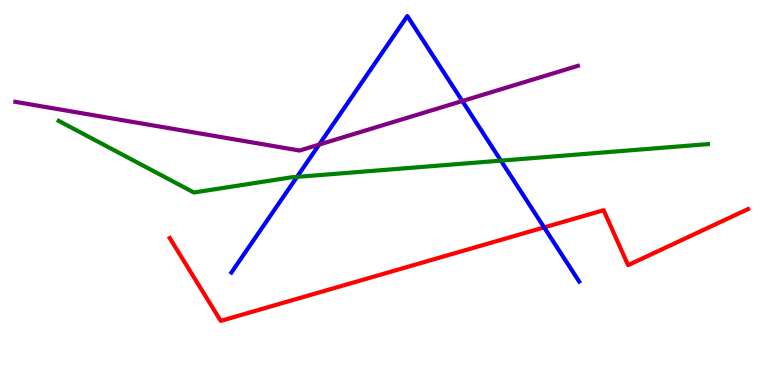[{'lines': ['blue', 'red'], 'intersections': [{'x': 7.02, 'y': 4.09}]}, {'lines': ['green', 'red'], 'intersections': []}, {'lines': ['purple', 'red'], 'intersections': []}, {'lines': ['blue', 'green'], 'intersections': [{'x': 3.83, 'y': 5.41}, {'x': 6.46, 'y': 5.83}]}, {'lines': ['blue', 'purple'], 'intersections': [{'x': 4.12, 'y': 6.24}, {'x': 5.97, 'y': 7.38}]}, {'lines': ['green', 'purple'], 'intersections': []}]